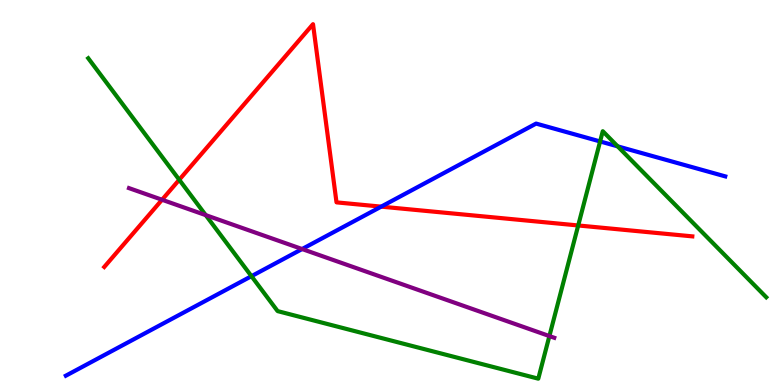[{'lines': ['blue', 'red'], 'intersections': [{'x': 4.92, 'y': 4.63}]}, {'lines': ['green', 'red'], 'intersections': [{'x': 2.31, 'y': 5.33}, {'x': 7.46, 'y': 4.14}]}, {'lines': ['purple', 'red'], 'intersections': [{'x': 2.09, 'y': 4.81}]}, {'lines': ['blue', 'green'], 'intersections': [{'x': 3.24, 'y': 2.83}, {'x': 7.74, 'y': 6.33}, {'x': 7.97, 'y': 6.2}]}, {'lines': ['blue', 'purple'], 'intersections': [{'x': 3.9, 'y': 3.53}]}, {'lines': ['green', 'purple'], 'intersections': [{'x': 2.65, 'y': 4.41}, {'x': 7.09, 'y': 1.27}]}]